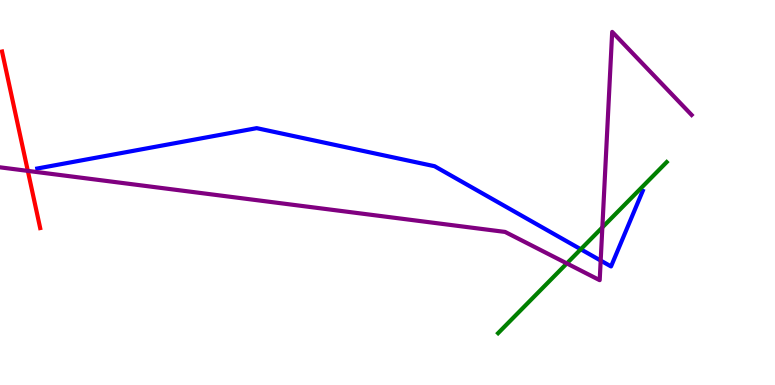[{'lines': ['blue', 'red'], 'intersections': []}, {'lines': ['green', 'red'], 'intersections': []}, {'lines': ['purple', 'red'], 'intersections': [{'x': 0.359, 'y': 5.56}]}, {'lines': ['blue', 'green'], 'intersections': [{'x': 7.49, 'y': 3.53}]}, {'lines': ['blue', 'purple'], 'intersections': [{'x': 7.75, 'y': 3.23}]}, {'lines': ['green', 'purple'], 'intersections': [{'x': 7.31, 'y': 3.16}, {'x': 7.77, 'y': 4.09}]}]